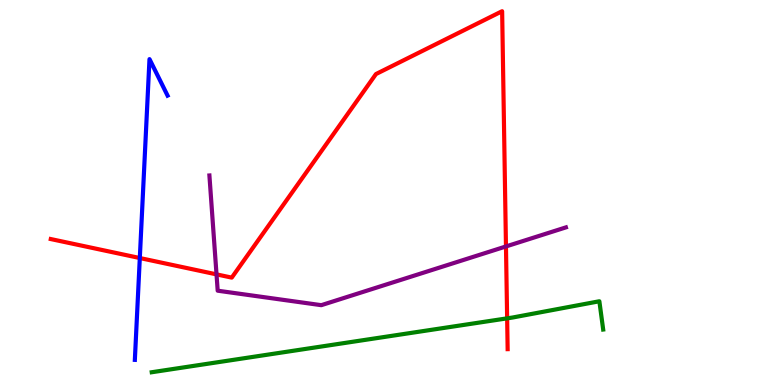[{'lines': ['blue', 'red'], 'intersections': [{'x': 1.8, 'y': 3.3}]}, {'lines': ['green', 'red'], 'intersections': [{'x': 6.54, 'y': 1.73}]}, {'lines': ['purple', 'red'], 'intersections': [{'x': 2.79, 'y': 2.87}, {'x': 6.53, 'y': 3.6}]}, {'lines': ['blue', 'green'], 'intersections': []}, {'lines': ['blue', 'purple'], 'intersections': []}, {'lines': ['green', 'purple'], 'intersections': []}]